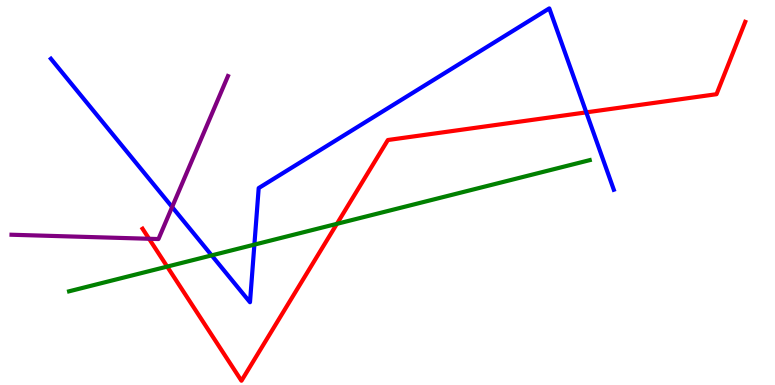[{'lines': ['blue', 'red'], 'intersections': [{'x': 7.56, 'y': 7.08}]}, {'lines': ['green', 'red'], 'intersections': [{'x': 2.16, 'y': 3.08}, {'x': 4.35, 'y': 4.19}]}, {'lines': ['purple', 'red'], 'intersections': [{'x': 1.92, 'y': 3.8}]}, {'lines': ['blue', 'green'], 'intersections': [{'x': 2.73, 'y': 3.37}, {'x': 3.28, 'y': 3.65}]}, {'lines': ['blue', 'purple'], 'intersections': [{'x': 2.22, 'y': 4.62}]}, {'lines': ['green', 'purple'], 'intersections': []}]